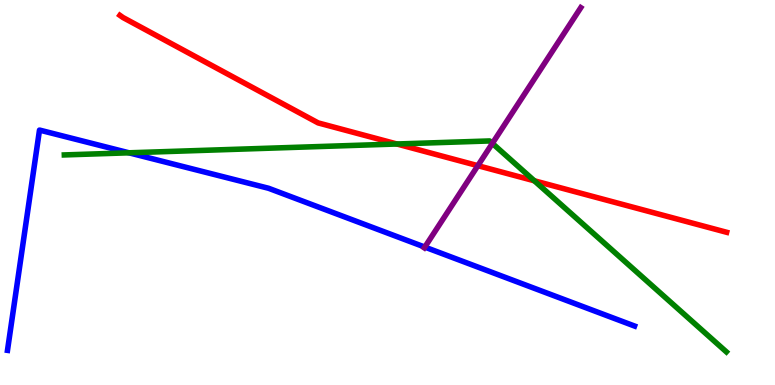[{'lines': ['blue', 'red'], 'intersections': []}, {'lines': ['green', 'red'], 'intersections': [{'x': 5.12, 'y': 6.26}, {'x': 6.89, 'y': 5.3}]}, {'lines': ['purple', 'red'], 'intersections': [{'x': 6.17, 'y': 5.7}]}, {'lines': ['blue', 'green'], 'intersections': [{'x': 1.66, 'y': 6.03}]}, {'lines': ['blue', 'purple'], 'intersections': [{'x': 5.48, 'y': 3.58}]}, {'lines': ['green', 'purple'], 'intersections': [{'x': 6.35, 'y': 6.28}]}]